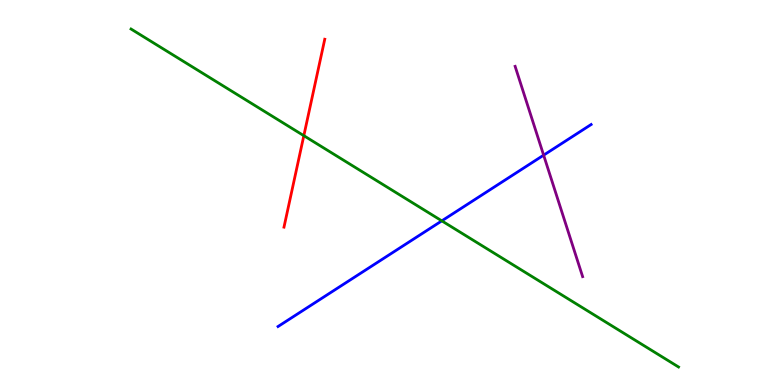[{'lines': ['blue', 'red'], 'intersections': []}, {'lines': ['green', 'red'], 'intersections': [{'x': 3.92, 'y': 6.48}]}, {'lines': ['purple', 'red'], 'intersections': []}, {'lines': ['blue', 'green'], 'intersections': [{'x': 5.7, 'y': 4.26}]}, {'lines': ['blue', 'purple'], 'intersections': [{'x': 7.01, 'y': 5.97}]}, {'lines': ['green', 'purple'], 'intersections': []}]